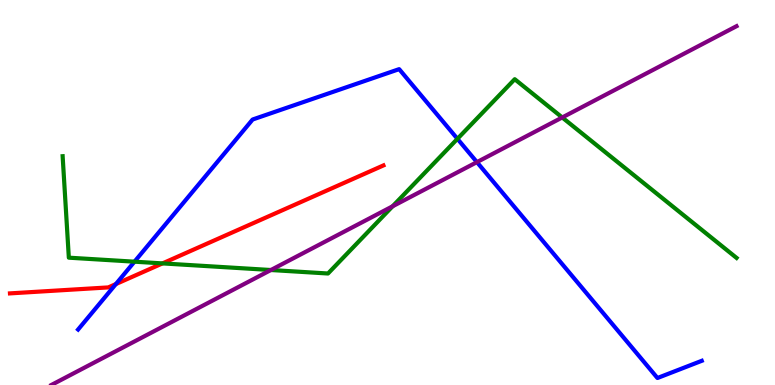[{'lines': ['blue', 'red'], 'intersections': [{'x': 1.5, 'y': 2.62}]}, {'lines': ['green', 'red'], 'intersections': [{'x': 2.1, 'y': 3.16}]}, {'lines': ['purple', 'red'], 'intersections': []}, {'lines': ['blue', 'green'], 'intersections': [{'x': 1.74, 'y': 3.2}, {'x': 5.9, 'y': 6.39}]}, {'lines': ['blue', 'purple'], 'intersections': [{'x': 6.15, 'y': 5.79}]}, {'lines': ['green', 'purple'], 'intersections': [{'x': 3.5, 'y': 2.99}, {'x': 5.07, 'y': 4.64}, {'x': 7.25, 'y': 6.95}]}]